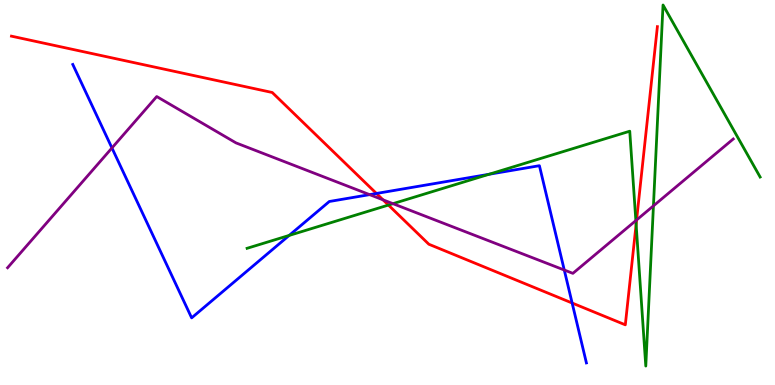[{'lines': ['blue', 'red'], 'intersections': [{'x': 4.86, 'y': 4.97}, {'x': 7.38, 'y': 2.13}]}, {'lines': ['green', 'red'], 'intersections': [{'x': 5.01, 'y': 4.67}, {'x': 8.21, 'y': 4.17}]}, {'lines': ['purple', 'red'], 'intersections': [{'x': 4.94, 'y': 4.81}, {'x': 8.21, 'y': 4.29}]}, {'lines': ['blue', 'green'], 'intersections': [{'x': 3.73, 'y': 3.88}, {'x': 6.31, 'y': 5.47}]}, {'lines': ['blue', 'purple'], 'intersections': [{'x': 1.44, 'y': 6.16}, {'x': 4.77, 'y': 4.94}, {'x': 7.28, 'y': 2.99}]}, {'lines': ['green', 'purple'], 'intersections': [{'x': 5.07, 'y': 4.71}, {'x': 8.2, 'y': 4.27}, {'x': 8.43, 'y': 4.65}]}]